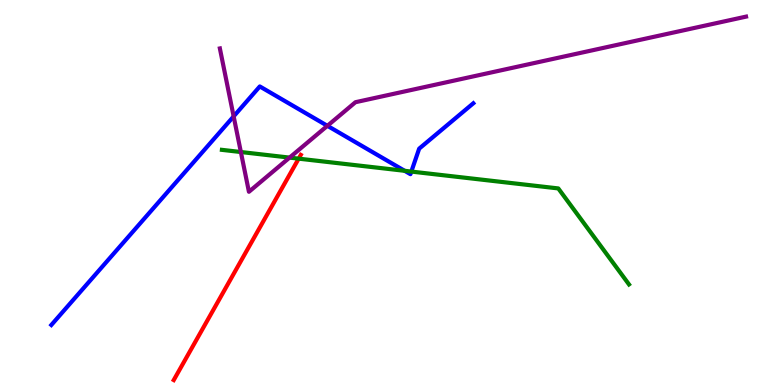[{'lines': ['blue', 'red'], 'intersections': []}, {'lines': ['green', 'red'], 'intersections': [{'x': 3.85, 'y': 5.88}]}, {'lines': ['purple', 'red'], 'intersections': []}, {'lines': ['blue', 'green'], 'intersections': [{'x': 5.22, 'y': 5.56}, {'x': 5.31, 'y': 5.54}]}, {'lines': ['blue', 'purple'], 'intersections': [{'x': 3.01, 'y': 6.98}, {'x': 4.22, 'y': 6.73}]}, {'lines': ['green', 'purple'], 'intersections': [{'x': 3.11, 'y': 6.05}, {'x': 3.74, 'y': 5.91}]}]